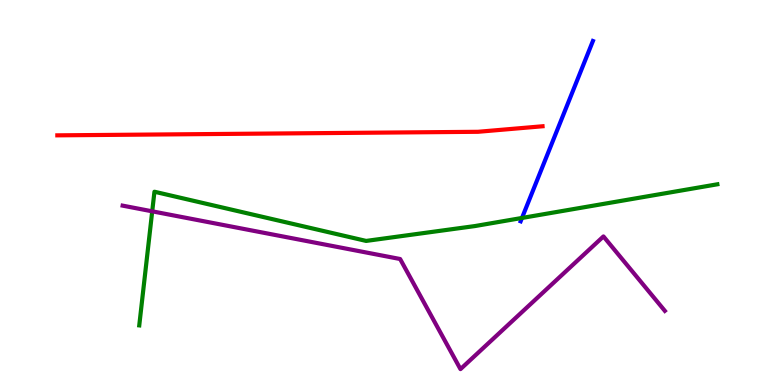[{'lines': ['blue', 'red'], 'intersections': []}, {'lines': ['green', 'red'], 'intersections': []}, {'lines': ['purple', 'red'], 'intersections': []}, {'lines': ['blue', 'green'], 'intersections': [{'x': 6.74, 'y': 4.34}]}, {'lines': ['blue', 'purple'], 'intersections': []}, {'lines': ['green', 'purple'], 'intersections': [{'x': 1.96, 'y': 4.51}]}]